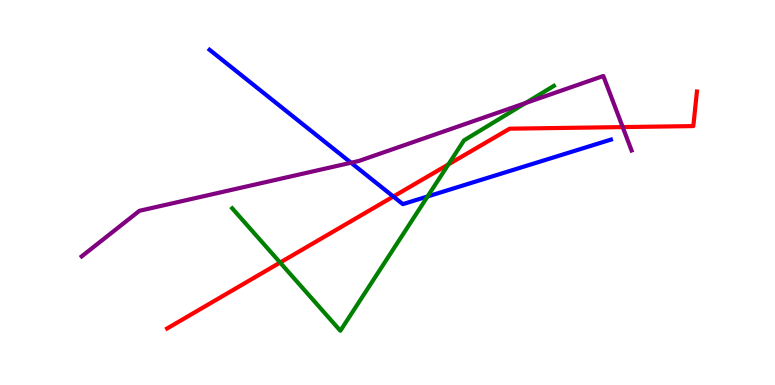[{'lines': ['blue', 'red'], 'intersections': [{'x': 5.08, 'y': 4.9}]}, {'lines': ['green', 'red'], 'intersections': [{'x': 3.61, 'y': 3.18}, {'x': 5.79, 'y': 5.73}]}, {'lines': ['purple', 'red'], 'intersections': [{'x': 8.03, 'y': 6.7}]}, {'lines': ['blue', 'green'], 'intersections': [{'x': 5.52, 'y': 4.9}]}, {'lines': ['blue', 'purple'], 'intersections': [{'x': 4.53, 'y': 5.77}]}, {'lines': ['green', 'purple'], 'intersections': [{'x': 6.78, 'y': 7.32}]}]